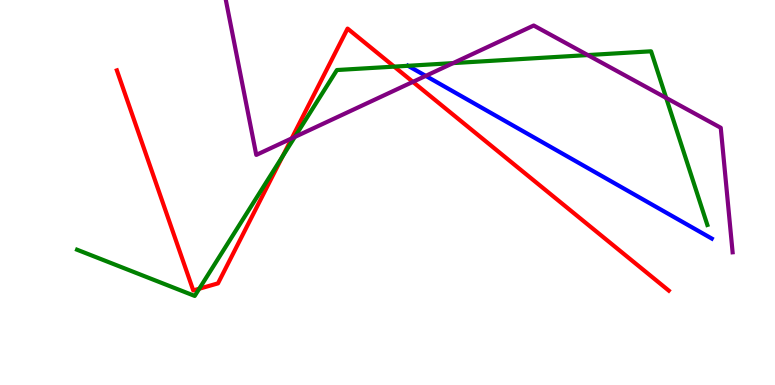[{'lines': ['blue', 'red'], 'intersections': []}, {'lines': ['green', 'red'], 'intersections': [{'x': 2.57, 'y': 2.5}, {'x': 3.65, 'y': 5.94}, {'x': 5.09, 'y': 8.27}]}, {'lines': ['purple', 'red'], 'intersections': [{'x': 3.76, 'y': 6.41}, {'x': 5.33, 'y': 7.87}]}, {'lines': ['blue', 'green'], 'intersections': [{'x': 5.26, 'y': 8.29}]}, {'lines': ['blue', 'purple'], 'intersections': [{'x': 5.49, 'y': 8.03}]}, {'lines': ['green', 'purple'], 'intersections': [{'x': 3.8, 'y': 6.44}, {'x': 5.85, 'y': 8.36}, {'x': 7.58, 'y': 8.57}, {'x': 8.6, 'y': 7.46}]}]